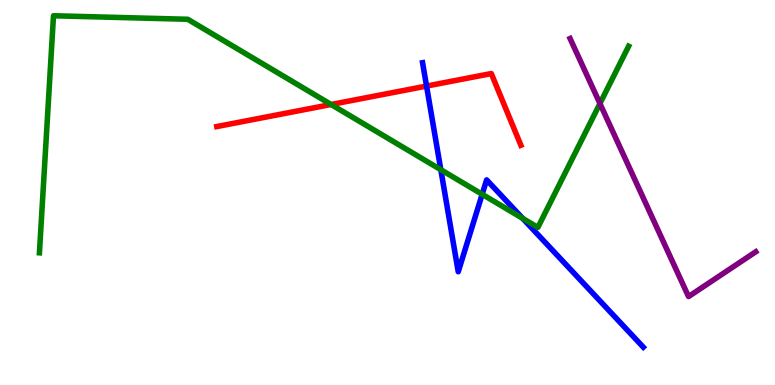[{'lines': ['blue', 'red'], 'intersections': [{'x': 5.5, 'y': 7.76}]}, {'lines': ['green', 'red'], 'intersections': [{'x': 4.27, 'y': 7.29}]}, {'lines': ['purple', 'red'], 'intersections': []}, {'lines': ['blue', 'green'], 'intersections': [{'x': 5.69, 'y': 5.59}, {'x': 6.22, 'y': 4.95}, {'x': 6.74, 'y': 4.33}]}, {'lines': ['blue', 'purple'], 'intersections': []}, {'lines': ['green', 'purple'], 'intersections': [{'x': 7.74, 'y': 7.31}]}]